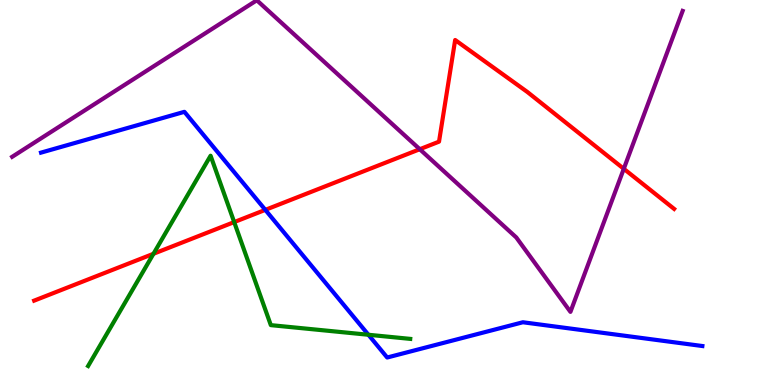[{'lines': ['blue', 'red'], 'intersections': [{'x': 3.42, 'y': 4.55}]}, {'lines': ['green', 'red'], 'intersections': [{'x': 1.98, 'y': 3.41}, {'x': 3.02, 'y': 4.23}]}, {'lines': ['purple', 'red'], 'intersections': [{'x': 5.42, 'y': 6.12}, {'x': 8.05, 'y': 5.62}]}, {'lines': ['blue', 'green'], 'intersections': [{'x': 4.75, 'y': 1.3}]}, {'lines': ['blue', 'purple'], 'intersections': []}, {'lines': ['green', 'purple'], 'intersections': []}]